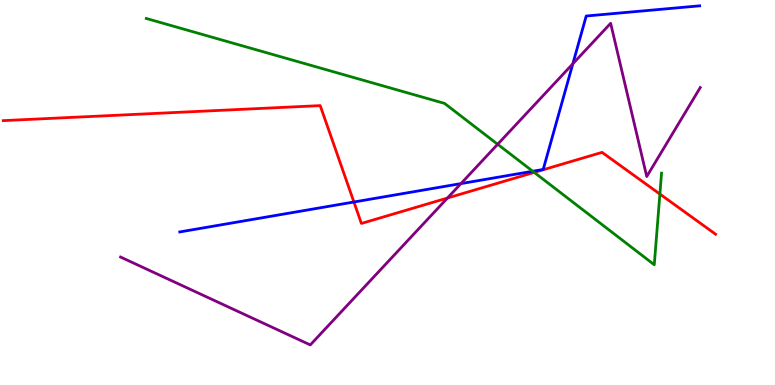[{'lines': ['blue', 'red'], 'intersections': [{'x': 4.57, 'y': 4.75}]}, {'lines': ['green', 'red'], 'intersections': [{'x': 6.89, 'y': 5.52}, {'x': 8.51, 'y': 4.96}]}, {'lines': ['purple', 'red'], 'intersections': [{'x': 5.77, 'y': 4.86}]}, {'lines': ['blue', 'green'], 'intersections': [{'x': 6.87, 'y': 5.55}]}, {'lines': ['blue', 'purple'], 'intersections': [{'x': 5.95, 'y': 5.23}, {'x': 7.39, 'y': 8.34}]}, {'lines': ['green', 'purple'], 'intersections': [{'x': 6.42, 'y': 6.25}]}]